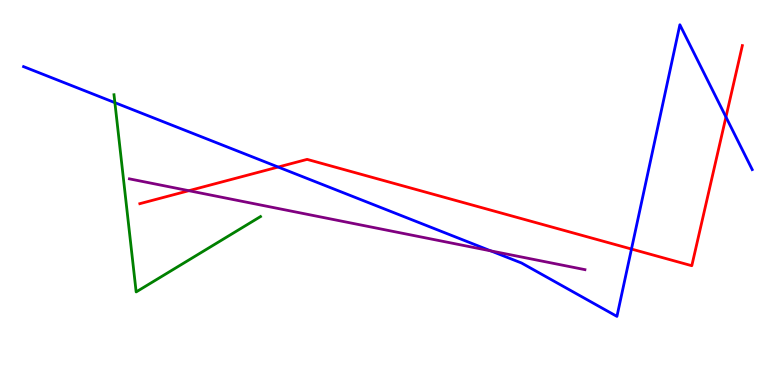[{'lines': ['blue', 'red'], 'intersections': [{'x': 3.59, 'y': 5.66}, {'x': 8.15, 'y': 3.53}, {'x': 9.37, 'y': 6.96}]}, {'lines': ['green', 'red'], 'intersections': []}, {'lines': ['purple', 'red'], 'intersections': [{'x': 2.44, 'y': 5.05}]}, {'lines': ['blue', 'green'], 'intersections': [{'x': 1.48, 'y': 7.33}]}, {'lines': ['blue', 'purple'], 'intersections': [{'x': 6.33, 'y': 3.48}]}, {'lines': ['green', 'purple'], 'intersections': []}]